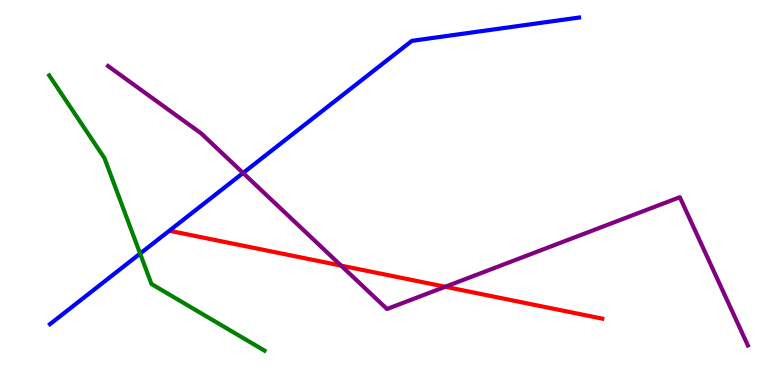[{'lines': ['blue', 'red'], 'intersections': []}, {'lines': ['green', 'red'], 'intersections': []}, {'lines': ['purple', 'red'], 'intersections': [{'x': 4.4, 'y': 3.1}, {'x': 5.75, 'y': 2.55}]}, {'lines': ['blue', 'green'], 'intersections': [{'x': 1.81, 'y': 3.41}]}, {'lines': ['blue', 'purple'], 'intersections': [{'x': 3.14, 'y': 5.51}]}, {'lines': ['green', 'purple'], 'intersections': []}]